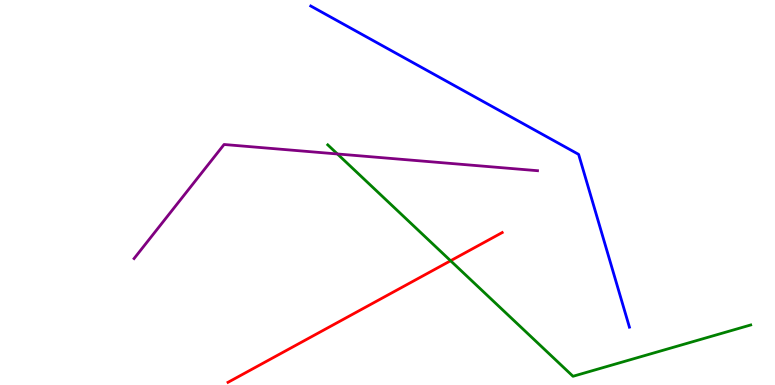[{'lines': ['blue', 'red'], 'intersections': []}, {'lines': ['green', 'red'], 'intersections': [{'x': 5.81, 'y': 3.23}]}, {'lines': ['purple', 'red'], 'intersections': []}, {'lines': ['blue', 'green'], 'intersections': []}, {'lines': ['blue', 'purple'], 'intersections': []}, {'lines': ['green', 'purple'], 'intersections': [{'x': 4.35, 'y': 6.0}]}]